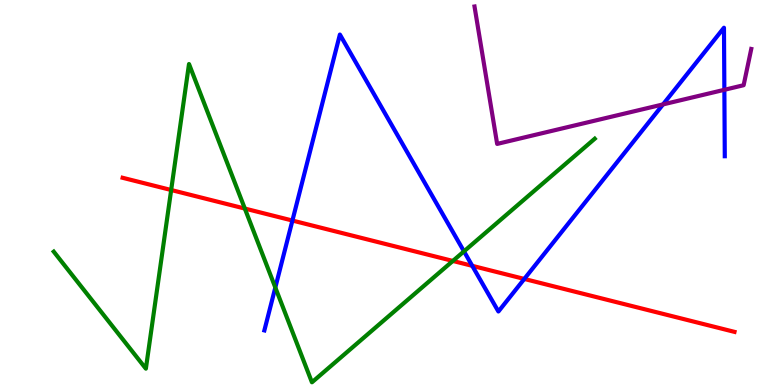[{'lines': ['blue', 'red'], 'intersections': [{'x': 3.77, 'y': 4.27}, {'x': 6.09, 'y': 3.1}, {'x': 6.77, 'y': 2.75}]}, {'lines': ['green', 'red'], 'intersections': [{'x': 2.21, 'y': 5.06}, {'x': 3.16, 'y': 4.58}, {'x': 5.84, 'y': 3.22}]}, {'lines': ['purple', 'red'], 'intersections': []}, {'lines': ['blue', 'green'], 'intersections': [{'x': 3.55, 'y': 2.53}, {'x': 5.99, 'y': 3.47}]}, {'lines': ['blue', 'purple'], 'intersections': [{'x': 8.56, 'y': 7.29}, {'x': 9.35, 'y': 7.67}]}, {'lines': ['green', 'purple'], 'intersections': []}]